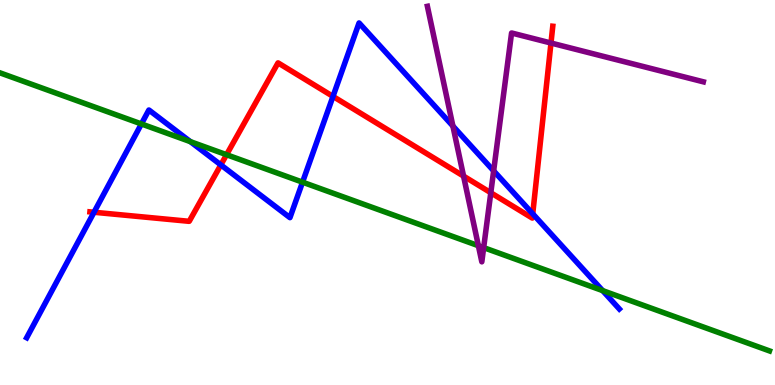[{'lines': ['blue', 'red'], 'intersections': [{'x': 1.21, 'y': 4.49}, {'x': 2.85, 'y': 5.72}, {'x': 4.3, 'y': 7.5}, {'x': 6.87, 'y': 4.45}]}, {'lines': ['green', 'red'], 'intersections': [{'x': 2.92, 'y': 5.98}]}, {'lines': ['purple', 'red'], 'intersections': [{'x': 5.98, 'y': 5.43}, {'x': 6.33, 'y': 4.99}, {'x': 7.11, 'y': 8.88}]}, {'lines': ['blue', 'green'], 'intersections': [{'x': 1.82, 'y': 6.78}, {'x': 2.46, 'y': 6.32}, {'x': 3.9, 'y': 5.27}, {'x': 7.78, 'y': 2.45}]}, {'lines': ['blue', 'purple'], 'intersections': [{'x': 5.84, 'y': 6.73}, {'x': 6.37, 'y': 5.56}]}, {'lines': ['green', 'purple'], 'intersections': [{'x': 6.17, 'y': 3.62}, {'x': 6.24, 'y': 3.57}]}]